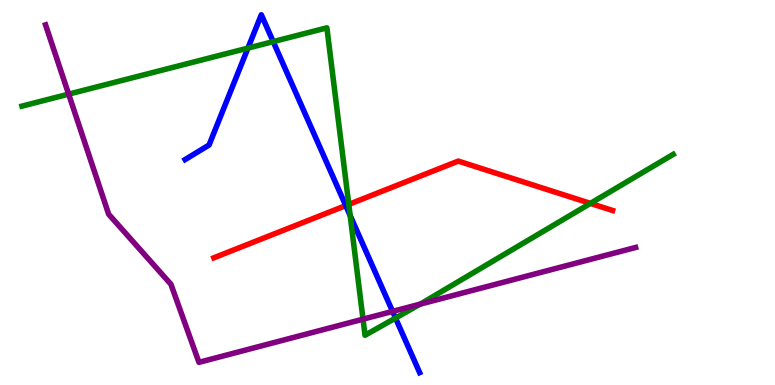[{'lines': ['blue', 'red'], 'intersections': [{'x': 4.46, 'y': 4.66}]}, {'lines': ['green', 'red'], 'intersections': [{'x': 4.5, 'y': 4.69}, {'x': 7.62, 'y': 4.72}]}, {'lines': ['purple', 'red'], 'intersections': []}, {'lines': ['blue', 'green'], 'intersections': [{'x': 3.2, 'y': 8.75}, {'x': 3.53, 'y': 8.92}, {'x': 4.52, 'y': 4.4}, {'x': 5.1, 'y': 1.74}]}, {'lines': ['blue', 'purple'], 'intersections': [{'x': 5.07, 'y': 1.91}]}, {'lines': ['green', 'purple'], 'intersections': [{'x': 0.886, 'y': 7.55}, {'x': 4.68, 'y': 1.71}, {'x': 5.42, 'y': 2.1}]}]